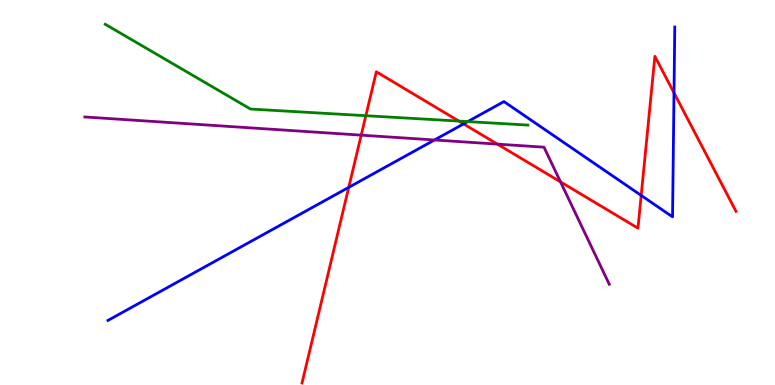[{'lines': ['blue', 'red'], 'intersections': [{'x': 4.5, 'y': 5.13}, {'x': 5.98, 'y': 6.78}, {'x': 8.27, 'y': 4.92}, {'x': 8.7, 'y': 7.59}]}, {'lines': ['green', 'red'], 'intersections': [{'x': 4.72, 'y': 6.99}, {'x': 5.92, 'y': 6.85}]}, {'lines': ['purple', 'red'], 'intersections': [{'x': 4.66, 'y': 6.49}, {'x': 6.42, 'y': 6.26}, {'x': 7.23, 'y': 5.28}]}, {'lines': ['blue', 'green'], 'intersections': [{'x': 6.04, 'y': 6.84}]}, {'lines': ['blue', 'purple'], 'intersections': [{'x': 5.61, 'y': 6.36}]}, {'lines': ['green', 'purple'], 'intersections': []}]